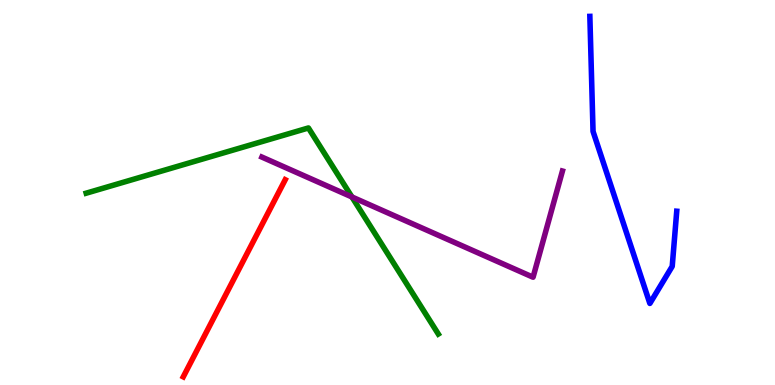[{'lines': ['blue', 'red'], 'intersections': []}, {'lines': ['green', 'red'], 'intersections': []}, {'lines': ['purple', 'red'], 'intersections': []}, {'lines': ['blue', 'green'], 'intersections': []}, {'lines': ['blue', 'purple'], 'intersections': []}, {'lines': ['green', 'purple'], 'intersections': [{'x': 4.54, 'y': 4.88}]}]